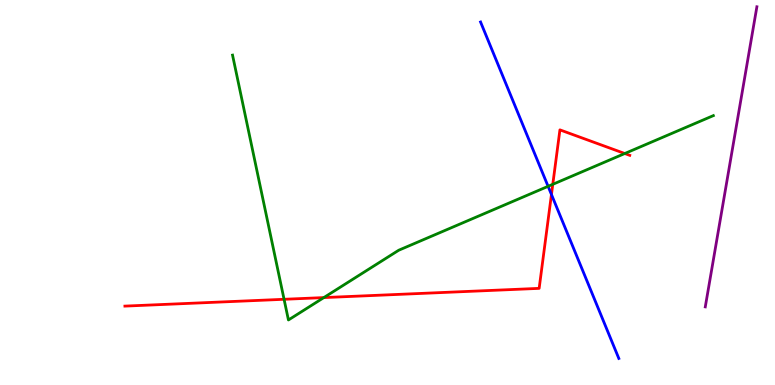[{'lines': ['blue', 'red'], 'intersections': [{'x': 7.12, 'y': 4.95}]}, {'lines': ['green', 'red'], 'intersections': [{'x': 3.67, 'y': 2.23}, {'x': 4.18, 'y': 2.27}, {'x': 7.13, 'y': 5.21}, {'x': 8.06, 'y': 6.01}]}, {'lines': ['purple', 'red'], 'intersections': []}, {'lines': ['blue', 'green'], 'intersections': [{'x': 7.07, 'y': 5.16}]}, {'lines': ['blue', 'purple'], 'intersections': []}, {'lines': ['green', 'purple'], 'intersections': []}]